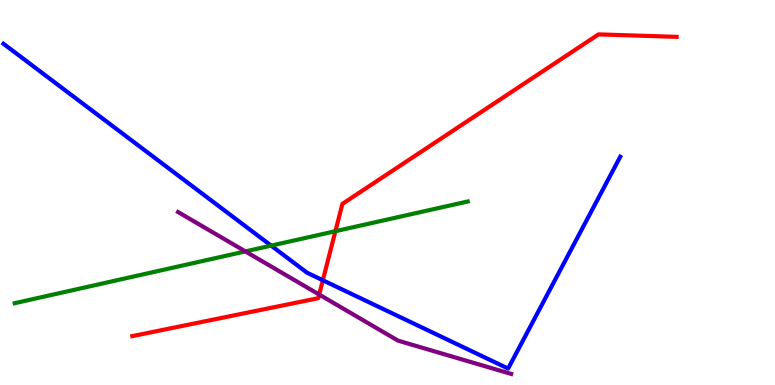[{'lines': ['blue', 'red'], 'intersections': [{'x': 4.17, 'y': 2.72}]}, {'lines': ['green', 'red'], 'intersections': [{'x': 4.33, 'y': 3.99}]}, {'lines': ['purple', 'red'], 'intersections': [{'x': 4.12, 'y': 2.35}]}, {'lines': ['blue', 'green'], 'intersections': [{'x': 3.5, 'y': 3.62}]}, {'lines': ['blue', 'purple'], 'intersections': []}, {'lines': ['green', 'purple'], 'intersections': [{'x': 3.17, 'y': 3.47}]}]